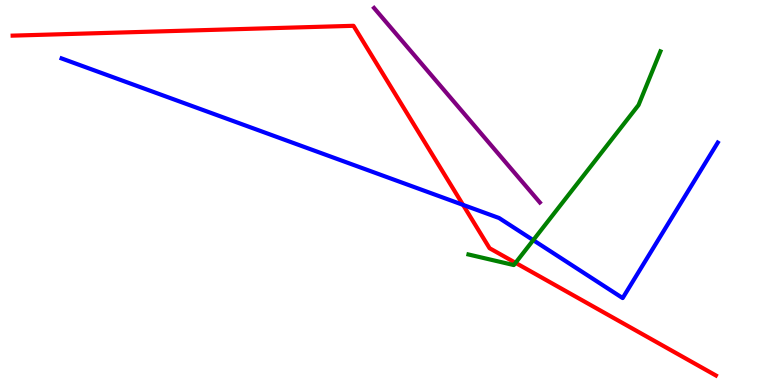[{'lines': ['blue', 'red'], 'intersections': [{'x': 5.97, 'y': 4.68}]}, {'lines': ['green', 'red'], 'intersections': [{'x': 6.65, 'y': 3.17}]}, {'lines': ['purple', 'red'], 'intersections': []}, {'lines': ['blue', 'green'], 'intersections': [{'x': 6.88, 'y': 3.76}]}, {'lines': ['blue', 'purple'], 'intersections': []}, {'lines': ['green', 'purple'], 'intersections': []}]